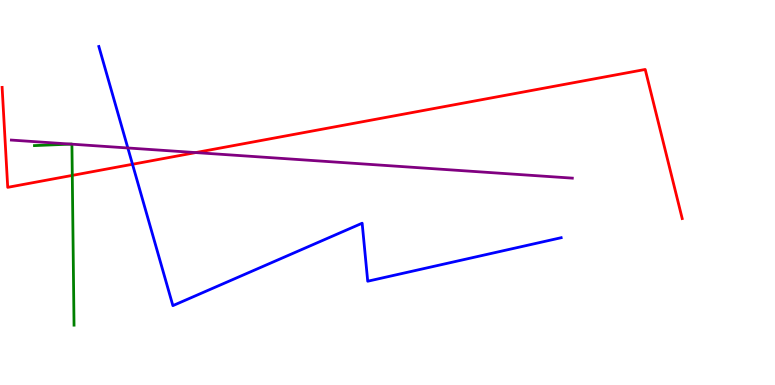[{'lines': ['blue', 'red'], 'intersections': [{'x': 1.71, 'y': 5.73}]}, {'lines': ['green', 'red'], 'intersections': [{'x': 0.933, 'y': 5.44}]}, {'lines': ['purple', 'red'], 'intersections': [{'x': 2.53, 'y': 6.04}]}, {'lines': ['blue', 'green'], 'intersections': []}, {'lines': ['blue', 'purple'], 'intersections': [{'x': 1.65, 'y': 6.16}]}, {'lines': ['green', 'purple'], 'intersections': [{'x': 0.913, 'y': 6.26}, {'x': 0.928, 'y': 6.25}]}]